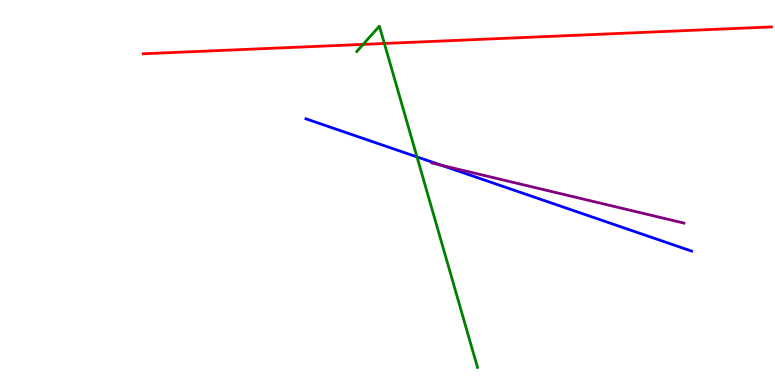[{'lines': ['blue', 'red'], 'intersections': []}, {'lines': ['green', 'red'], 'intersections': [{'x': 4.69, 'y': 8.85}, {'x': 4.96, 'y': 8.87}]}, {'lines': ['purple', 'red'], 'intersections': []}, {'lines': ['blue', 'green'], 'intersections': [{'x': 5.38, 'y': 5.92}]}, {'lines': ['blue', 'purple'], 'intersections': [{'x': 5.69, 'y': 5.71}]}, {'lines': ['green', 'purple'], 'intersections': []}]